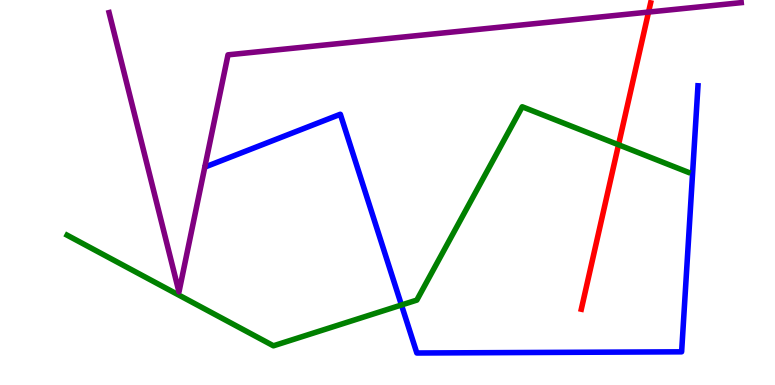[{'lines': ['blue', 'red'], 'intersections': []}, {'lines': ['green', 'red'], 'intersections': [{'x': 7.98, 'y': 6.24}]}, {'lines': ['purple', 'red'], 'intersections': [{'x': 8.37, 'y': 9.69}]}, {'lines': ['blue', 'green'], 'intersections': [{'x': 5.18, 'y': 2.08}]}, {'lines': ['blue', 'purple'], 'intersections': []}, {'lines': ['green', 'purple'], 'intersections': []}]